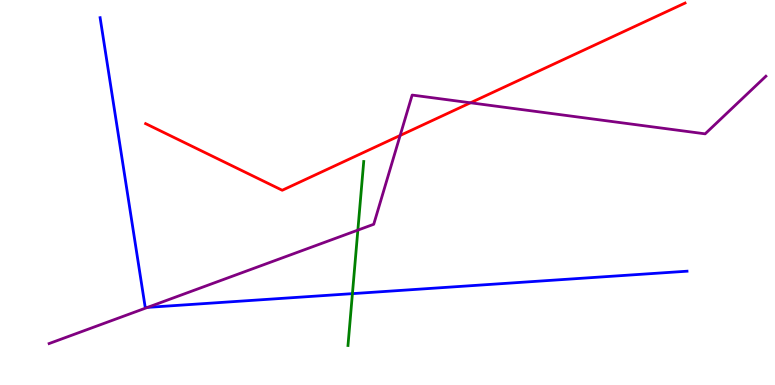[{'lines': ['blue', 'red'], 'intersections': []}, {'lines': ['green', 'red'], 'intersections': []}, {'lines': ['purple', 'red'], 'intersections': [{'x': 5.16, 'y': 6.48}, {'x': 6.07, 'y': 7.33}]}, {'lines': ['blue', 'green'], 'intersections': [{'x': 4.55, 'y': 2.37}]}, {'lines': ['blue', 'purple'], 'intersections': [{'x': 1.9, 'y': 2.02}]}, {'lines': ['green', 'purple'], 'intersections': [{'x': 4.62, 'y': 4.02}]}]